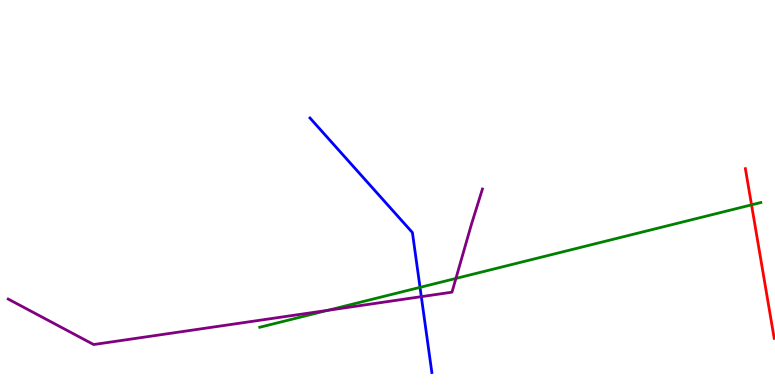[{'lines': ['blue', 'red'], 'intersections': []}, {'lines': ['green', 'red'], 'intersections': [{'x': 9.7, 'y': 4.68}]}, {'lines': ['purple', 'red'], 'intersections': []}, {'lines': ['blue', 'green'], 'intersections': [{'x': 5.42, 'y': 2.54}]}, {'lines': ['blue', 'purple'], 'intersections': [{'x': 5.44, 'y': 2.29}]}, {'lines': ['green', 'purple'], 'intersections': [{'x': 4.23, 'y': 1.94}, {'x': 5.88, 'y': 2.77}]}]